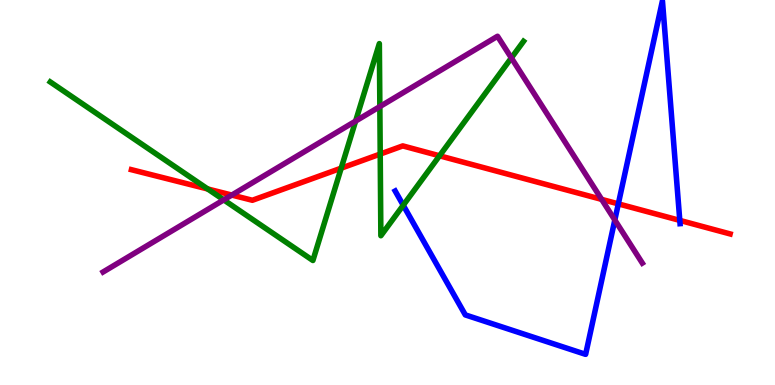[{'lines': ['blue', 'red'], 'intersections': [{'x': 7.98, 'y': 4.7}, {'x': 8.77, 'y': 4.28}]}, {'lines': ['green', 'red'], 'intersections': [{'x': 2.68, 'y': 5.09}, {'x': 4.4, 'y': 5.63}, {'x': 4.91, 'y': 6.0}, {'x': 5.67, 'y': 5.95}]}, {'lines': ['purple', 'red'], 'intersections': [{'x': 2.99, 'y': 4.93}, {'x': 7.76, 'y': 4.82}]}, {'lines': ['blue', 'green'], 'intersections': [{'x': 5.2, 'y': 4.67}]}, {'lines': ['blue', 'purple'], 'intersections': [{'x': 7.93, 'y': 4.29}]}, {'lines': ['green', 'purple'], 'intersections': [{'x': 2.89, 'y': 4.81}, {'x': 4.59, 'y': 6.86}, {'x': 4.9, 'y': 7.23}, {'x': 6.6, 'y': 8.5}]}]